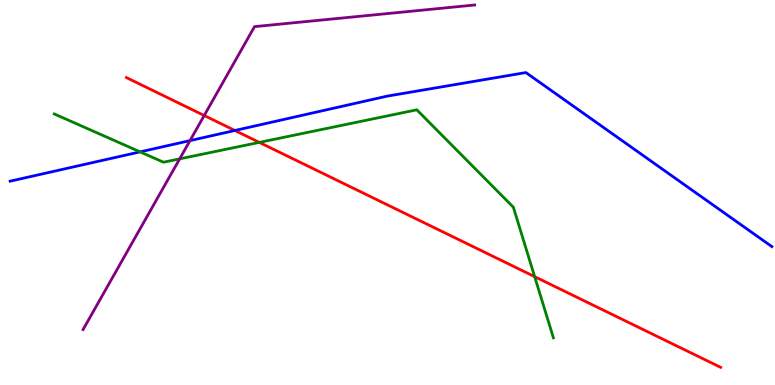[{'lines': ['blue', 'red'], 'intersections': [{'x': 3.03, 'y': 6.61}]}, {'lines': ['green', 'red'], 'intersections': [{'x': 3.35, 'y': 6.3}, {'x': 6.9, 'y': 2.81}]}, {'lines': ['purple', 'red'], 'intersections': [{'x': 2.63, 'y': 7.0}]}, {'lines': ['blue', 'green'], 'intersections': [{'x': 1.81, 'y': 6.06}]}, {'lines': ['blue', 'purple'], 'intersections': [{'x': 2.45, 'y': 6.35}]}, {'lines': ['green', 'purple'], 'intersections': [{'x': 2.32, 'y': 5.87}]}]